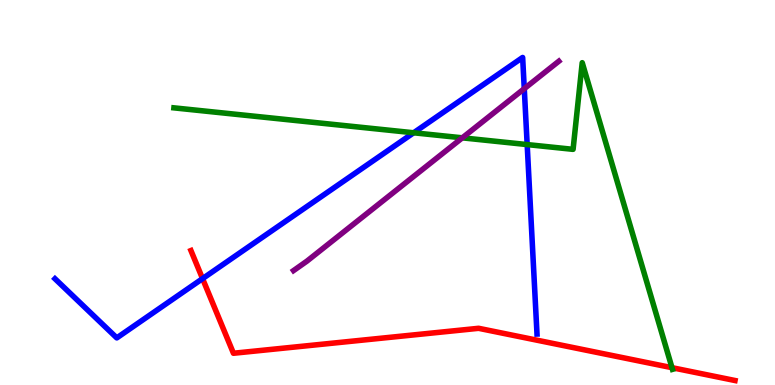[{'lines': ['blue', 'red'], 'intersections': [{'x': 2.61, 'y': 2.76}]}, {'lines': ['green', 'red'], 'intersections': [{'x': 8.67, 'y': 0.45}]}, {'lines': ['purple', 'red'], 'intersections': []}, {'lines': ['blue', 'green'], 'intersections': [{'x': 5.34, 'y': 6.55}, {'x': 6.8, 'y': 6.24}]}, {'lines': ['blue', 'purple'], 'intersections': [{'x': 6.76, 'y': 7.7}]}, {'lines': ['green', 'purple'], 'intersections': [{'x': 5.97, 'y': 6.42}]}]